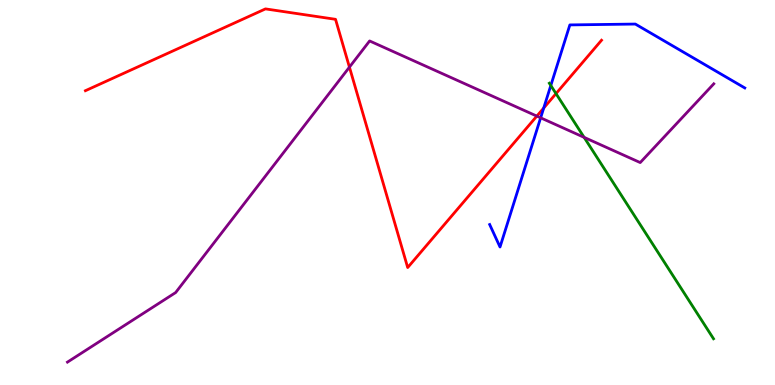[{'lines': ['blue', 'red'], 'intersections': [{'x': 7.02, 'y': 7.19}]}, {'lines': ['green', 'red'], 'intersections': [{'x': 7.17, 'y': 7.57}]}, {'lines': ['purple', 'red'], 'intersections': [{'x': 4.51, 'y': 8.26}, {'x': 6.93, 'y': 6.98}]}, {'lines': ['blue', 'green'], 'intersections': [{'x': 7.11, 'y': 7.78}]}, {'lines': ['blue', 'purple'], 'intersections': [{'x': 6.98, 'y': 6.94}]}, {'lines': ['green', 'purple'], 'intersections': [{'x': 7.54, 'y': 6.43}]}]